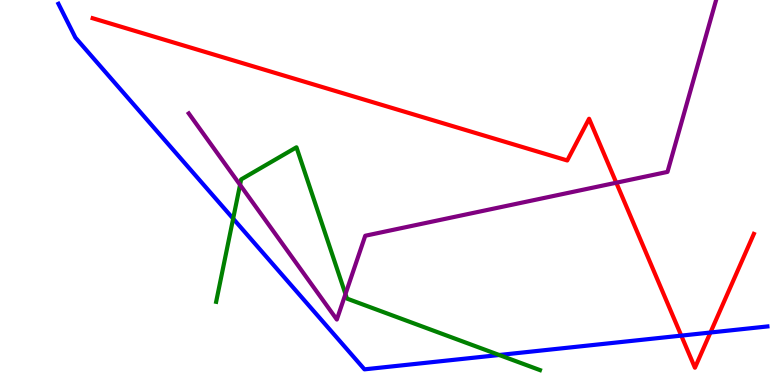[{'lines': ['blue', 'red'], 'intersections': [{'x': 8.79, 'y': 1.28}, {'x': 9.17, 'y': 1.36}]}, {'lines': ['green', 'red'], 'intersections': []}, {'lines': ['purple', 'red'], 'intersections': [{'x': 7.95, 'y': 5.25}]}, {'lines': ['blue', 'green'], 'intersections': [{'x': 3.01, 'y': 4.32}, {'x': 6.44, 'y': 0.779}]}, {'lines': ['blue', 'purple'], 'intersections': []}, {'lines': ['green', 'purple'], 'intersections': [{'x': 3.1, 'y': 5.2}, {'x': 4.46, 'y': 2.36}]}]